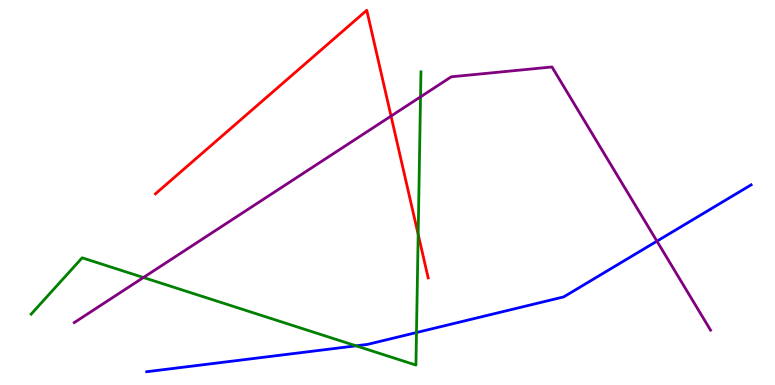[{'lines': ['blue', 'red'], 'intersections': []}, {'lines': ['green', 'red'], 'intersections': [{'x': 5.4, 'y': 3.91}]}, {'lines': ['purple', 'red'], 'intersections': [{'x': 5.05, 'y': 6.99}]}, {'lines': ['blue', 'green'], 'intersections': [{'x': 4.59, 'y': 1.02}, {'x': 5.37, 'y': 1.36}]}, {'lines': ['blue', 'purple'], 'intersections': [{'x': 8.48, 'y': 3.74}]}, {'lines': ['green', 'purple'], 'intersections': [{'x': 1.85, 'y': 2.79}, {'x': 5.43, 'y': 7.48}]}]